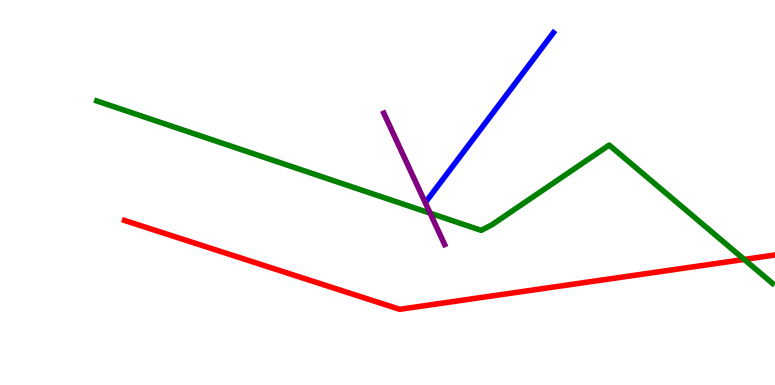[{'lines': ['blue', 'red'], 'intersections': []}, {'lines': ['green', 'red'], 'intersections': [{'x': 9.6, 'y': 3.26}]}, {'lines': ['purple', 'red'], 'intersections': []}, {'lines': ['blue', 'green'], 'intersections': []}, {'lines': ['blue', 'purple'], 'intersections': []}, {'lines': ['green', 'purple'], 'intersections': [{'x': 5.55, 'y': 4.46}]}]